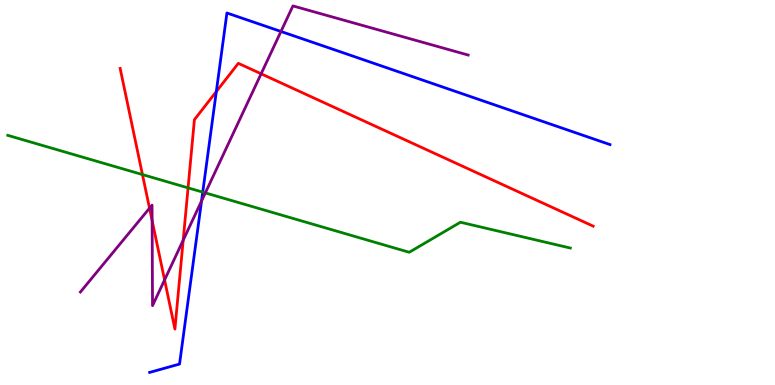[{'lines': ['blue', 'red'], 'intersections': [{'x': 2.79, 'y': 7.62}]}, {'lines': ['green', 'red'], 'intersections': [{'x': 1.84, 'y': 5.47}, {'x': 2.43, 'y': 5.12}]}, {'lines': ['purple', 'red'], 'intersections': [{'x': 1.93, 'y': 4.59}, {'x': 1.96, 'y': 4.27}, {'x': 2.12, 'y': 2.73}, {'x': 2.36, 'y': 3.76}, {'x': 3.37, 'y': 8.08}]}, {'lines': ['blue', 'green'], 'intersections': [{'x': 2.62, 'y': 5.01}]}, {'lines': ['blue', 'purple'], 'intersections': [{'x': 2.6, 'y': 4.78}, {'x': 3.63, 'y': 9.18}]}, {'lines': ['green', 'purple'], 'intersections': [{'x': 2.65, 'y': 4.99}]}]